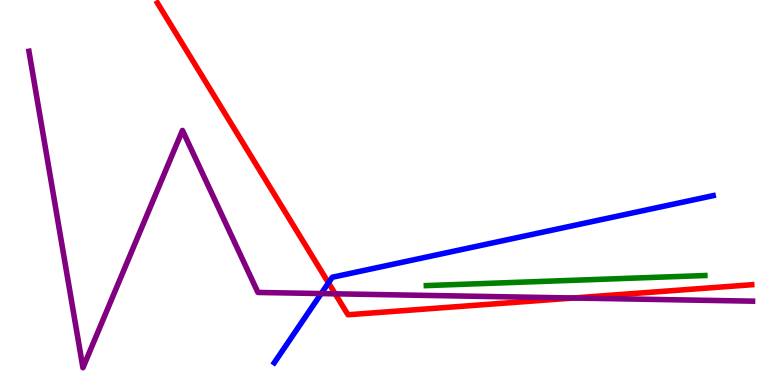[{'lines': ['blue', 'red'], 'intersections': [{'x': 4.24, 'y': 2.65}]}, {'lines': ['green', 'red'], 'intersections': []}, {'lines': ['purple', 'red'], 'intersections': [{'x': 4.32, 'y': 2.37}, {'x': 7.4, 'y': 2.26}]}, {'lines': ['blue', 'green'], 'intersections': []}, {'lines': ['blue', 'purple'], 'intersections': [{'x': 4.14, 'y': 2.38}]}, {'lines': ['green', 'purple'], 'intersections': []}]